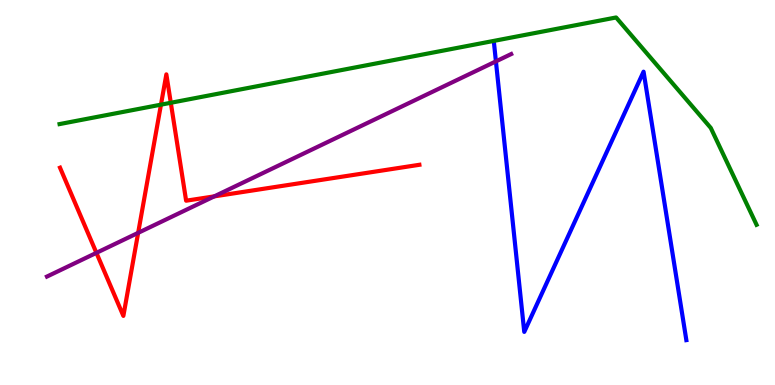[{'lines': ['blue', 'red'], 'intersections': []}, {'lines': ['green', 'red'], 'intersections': [{'x': 2.08, 'y': 7.28}, {'x': 2.2, 'y': 7.33}]}, {'lines': ['purple', 'red'], 'intersections': [{'x': 1.24, 'y': 3.43}, {'x': 1.78, 'y': 3.95}, {'x': 2.76, 'y': 4.9}]}, {'lines': ['blue', 'green'], 'intersections': []}, {'lines': ['blue', 'purple'], 'intersections': [{'x': 6.4, 'y': 8.41}]}, {'lines': ['green', 'purple'], 'intersections': []}]